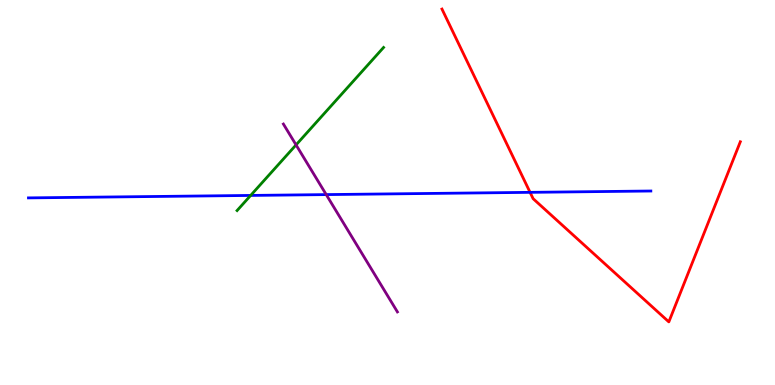[{'lines': ['blue', 'red'], 'intersections': [{'x': 6.84, 'y': 5.0}]}, {'lines': ['green', 'red'], 'intersections': []}, {'lines': ['purple', 'red'], 'intersections': []}, {'lines': ['blue', 'green'], 'intersections': [{'x': 3.23, 'y': 4.92}]}, {'lines': ['blue', 'purple'], 'intersections': [{'x': 4.21, 'y': 4.95}]}, {'lines': ['green', 'purple'], 'intersections': [{'x': 3.82, 'y': 6.24}]}]